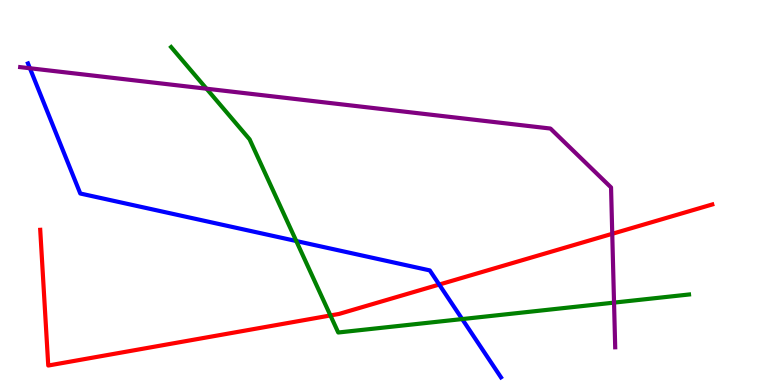[{'lines': ['blue', 'red'], 'intersections': [{'x': 5.67, 'y': 2.61}]}, {'lines': ['green', 'red'], 'intersections': [{'x': 4.26, 'y': 1.81}]}, {'lines': ['purple', 'red'], 'intersections': [{'x': 7.9, 'y': 3.93}]}, {'lines': ['blue', 'green'], 'intersections': [{'x': 3.82, 'y': 3.74}, {'x': 5.96, 'y': 1.71}]}, {'lines': ['blue', 'purple'], 'intersections': [{'x': 0.386, 'y': 8.23}]}, {'lines': ['green', 'purple'], 'intersections': [{'x': 2.67, 'y': 7.7}, {'x': 7.92, 'y': 2.14}]}]